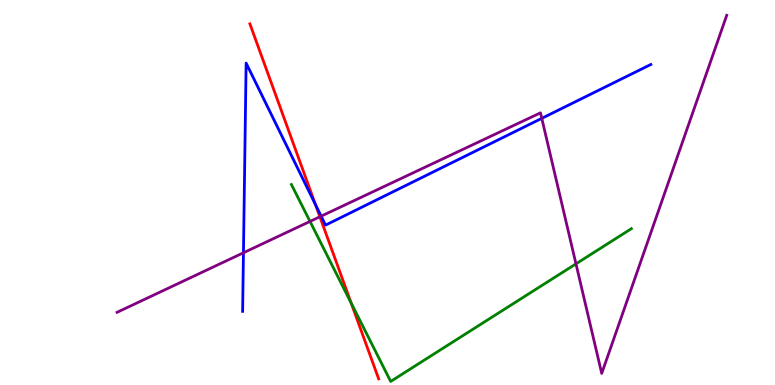[{'lines': ['blue', 'red'], 'intersections': [{'x': 4.07, 'y': 4.69}]}, {'lines': ['green', 'red'], 'intersections': [{'x': 4.53, 'y': 2.13}]}, {'lines': ['purple', 'red'], 'intersections': [{'x': 4.13, 'y': 4.37}]}, {'lines': ['blue', 'green'], 'intersections': []}, {'lines': ['blue', 'purple'], 'intersections': [{'x': 3.14, 'y': 3.43}, {'x': 4.14, 'y': 4.39}, {'x': 6.99, 'y': 6.93}]}, {'lines': ['green', 'purple'], 'intersections': [{'x': 4.0, 'y': 4.25}, {'x': 7.43, 'y': 3.15}]}]